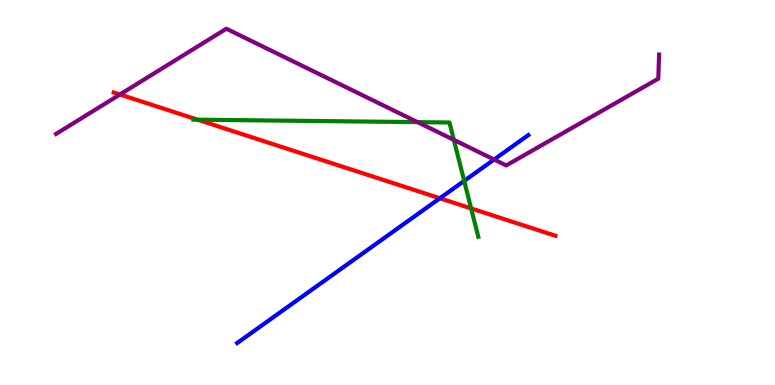[{'lines': ['blue', 'red'], 'intersections': [{'x': 5.68, 'y': 4.85}]}, {'lines': ['green', 'red'], 'intersections': [{'x': 2.55, 'y': 6.89}, {'x': 6.08, 'y': 4.59}]}, {'lines': ['purple', 'red'], 'intersections': [{'x': 1.55, 'y': 7.55}]}, {'lines': ['blue', 'green'], 'intersections': [{'x': 5.99, 'y': 5.3}]}, {'lines': ['blue', 'purple'], 'intersections': [{'x': 6.38, 'y': 5.86}]}, {'lines': ['green', 'purple'], 'intersections': [{'x': 5.39, 'y': 6.83}, {'x': 5.86, 'y': 6.37}]}]